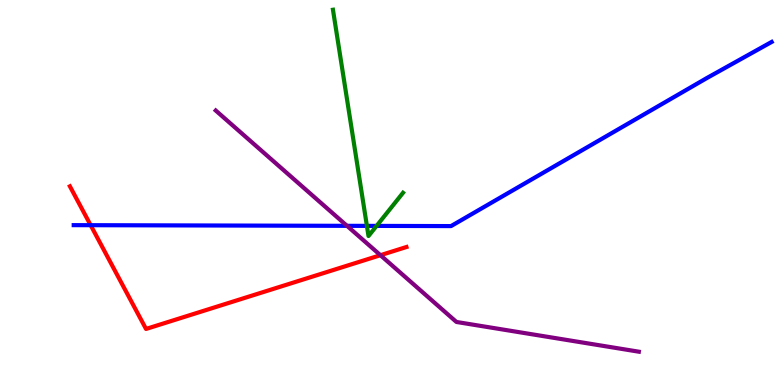[{'lines': ['blue', 'red'], 'intersections': [{'x': 1.17, 'y': 4.15}]}, {'lines': ['green', 'red'], 'intersections': []}, {'lines': ['purple', 'red'], 'intersections': [{'x': 4.91, 'y': 3.37}]}, {'lines': ['blue', 'green'], 'intersections': [{'x': 4.73, 'y': 4.13}, {'x': 4.86, 'y': 4.13}]}, {'lines': ['blue', 'purple'], 'intersections': [{'x': 4.48, 'y': 4.13}]}, {'lines': ['green', 'purple'], 'intersections': []}]